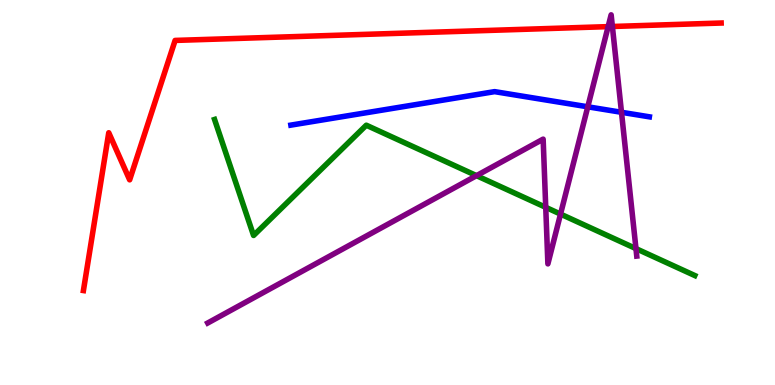[{'lines': ['blue', 'red'], 'intersections': []}, {'lines': ['green', 'red'], 'intersections': []}, {'lines': ['purple', 'red'], 'intersections': [{'x': 7.85, 'y': 9.31}, {'x': 7.9, 'y': 9.31}]}, {'lines': ['blue', 'green'], 'intersections': []}, {'lines': ['blue', 'purple'], 'intersections': [{'x': 7.58, 'y': 7.23}, {'x': 8.02, 'y': 7.08}]}, {'lines': ['green', 'purple'], 'intersections': [{'x': 6.15, 'y': 5.44}, {'x': 7.04, 'y': 4.61}, {'x': 7.23, 'y': 4.44}, {'x': 8.21, 'y': 3.54}]}]